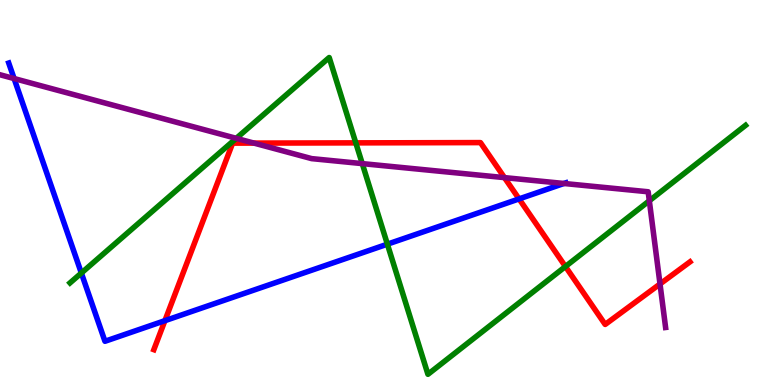[{'lines': ['blue', 'red'], 'intersections': [{'x': 2.13, 'y': 1.67}, {'x': 6.7, 'y': 4.83}]}, {'lines': ['green', 'red'], 'intersections': [{'x': 4.59, 'y': 6.29}, {'x': 7.3, 'y': 3.08}]}, {'lines': ['purple', 'red'], 'intersections': [{'x': 3.28, 'y': 6.28}, {'x': 6.51, 'y': 5.39}, {'x': 8.52, 'y': 2.62}]}, {'lines': ['blue', 'green'], 'intersections': [{'x': 1.05, 'y': 2.91}, {'x': 5.0, 'y': 3.66}]}, {'lines': ['blue', 'purple'], 'intersections': [{'x': 0.182, 'y': 7.96}, {'x': 7.28, 'y': 5.23}]}, {'lines': ['green', 'purple'], 'intersections': [{'x': 3.05, 'y': 6.41}, {'x': 4.67, 'y': 5.75}, {'x': 8.38, 'y': 4.79}]}]